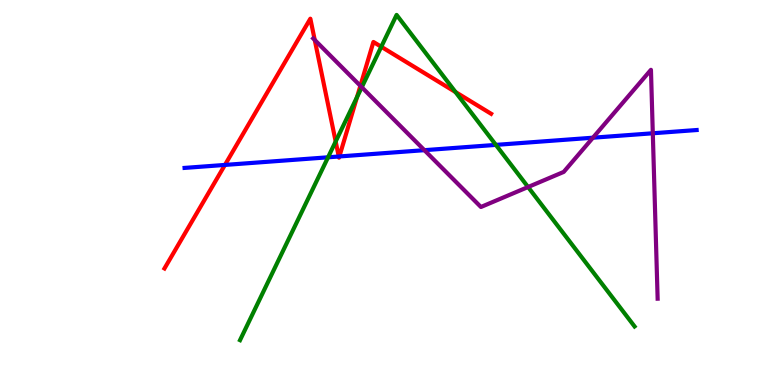[{'lines': ['blue', 'red'], 'intersections': [{'x': 2.9, 'y': 5.72}, {'x': 4.37, 'y': 5.93}, {'x': 4.38, 'y': 5.94}]}, {'lines': ['green', 'red'], 'intersections': [{'x': 4.33, 'y': 6.32}, {'x': 4.61, 'y': 7.48}, {'x': 4.92, 'y': 8.79}, {'x': 5.88, 'y': 7.61}]}, {'lines': ['purple', 'red'], 'intersections': [{'x': 4.06, 'y': 8.96}, {'x': 4.65, 'y': 7.77}]}, {'lines': ['blue', 'green'], 'intersections': [{'x': 4.23, 'y': 5.91}, {'x': 6.4, 'y': 6.24}]}, {'lines': ['blue', 'purple'], 'intersections': [{'x': 5.48, 'y': 6.1}, {'x': 7.65, 'y': 6.42}, {'x': 8.42, 'y': 6.54}]}, {'lines': ['green', 'purple'], 'intersections': [{'x': 4.67, 'y': 7.73}, {'x': 6.81, 'y': 5.14}]}]